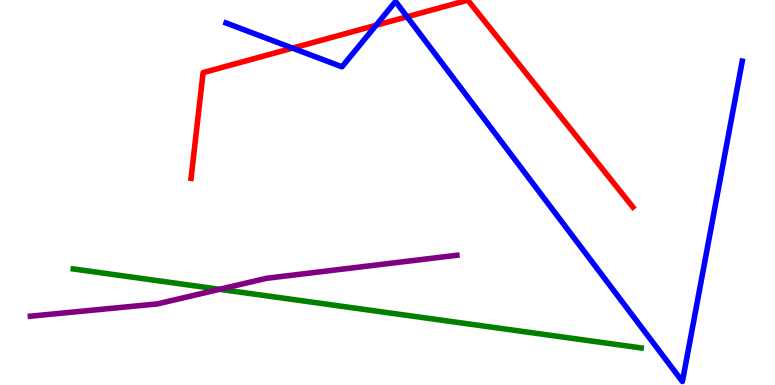[{'lines': ['blue', 'red'], 'intersections': [{'x': 3.78, 'y': 8.75}, {'x': 4.85, 'y': 9.34}, {'x': 5.25, 'y': 9.56}]}, {'lines': ['green', 'red'], 'intersections': []}, {'lines': ['purple', 'red'], 'intersections': []}, {'lines': ['blue', 'green'], 'intersections': []}, {'lines': ['blue', 'purple'], 'intersections': []}, {'lines': ['green', 'purple'], 'intersections': [{'x': 2.83, 'y': 2.49}]}]